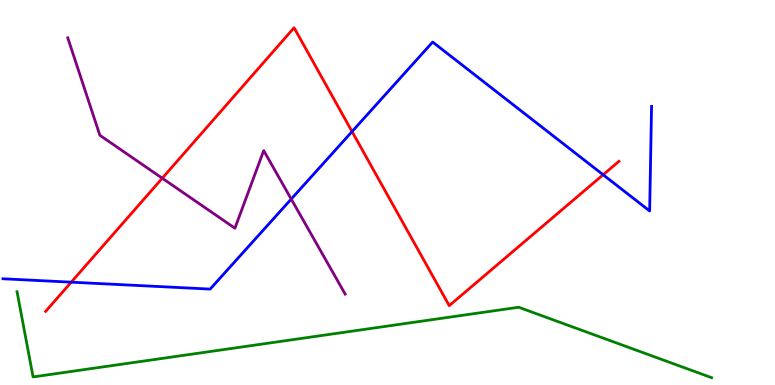[{'lines': ['blue', 'red'], 'intersections': [{'x': 0.919, 'y': 2.67}, {'x': 4.54, 'y': 6.58}, {'x': 7.78, 'y': 5.46}]}, {'lines': ['green', 'red'], 'intersections': []}, {'lines': ['purple', 'red'], 'intersections': [{'x': 2.09, 'y': 5.37}]}, {'lines': ['blue', 'green'], 'intersections': []}, {'lines': ['blue', 'purple'], 'intersections': [{'x': 3.76, 'y': 4.83}]}, {'lines': ['green', 'purple'], 'intersections': []}]